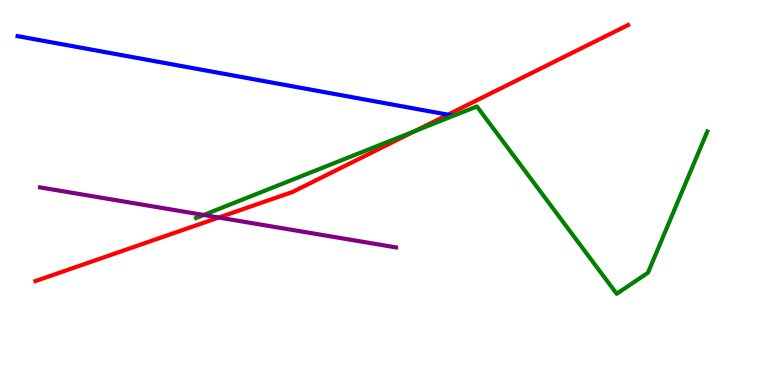[{'lines': ['blue', 'red'], 'intersections': [{'x': 5.78, 'y': 7.02}]}, {'lines': ['green', 'red'], 'intersections': [{'x': 5.35, 'y': 6.6}]}, {'lines': ['purple', 'red'], 'intersections': [{'x': 2.82, 'y': 4.35}]}, {'lines': ['blue', 'green'], 'intersections': []}, {'lines': ['blue', 'purple'], 'intersections': []}, {'lines': ['green', 'purple'], 'intersections': [{'x': 2.63, 'y': 4.42}]}]